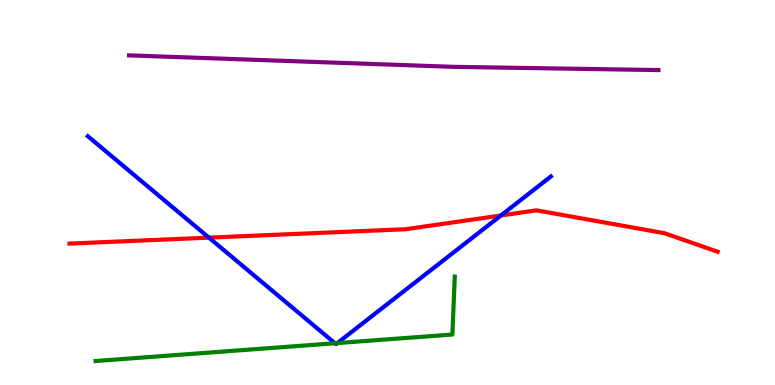[{'lines': ['blue', 'red'], 'intersections': [{'x': 2.7, 'y': 3.83}, {'x': 6.46, 'y': 4.4}]}, {'lines': ['green', 'red'], 'intersections': []}, {'lines': ['purple', 'red'], 'intersections': []}, {'lines': ['blue', 'green'], 'intersections': [{'x': 4.32, 'y': 1.08}, {'x': 4.35, 'y': 1.09}]}, {'lines': ['blue', 'purple'], 'intersections': []}, {'lines': ['green', 'purple'], 'intersections': []}]